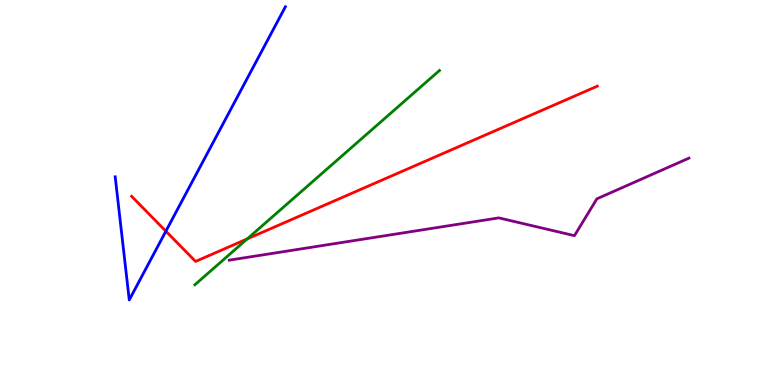[{'lines': ['blue', 'red'], 'intersections': [{'x': 2.14, 'y': 3.99}]}, {'lines': ['green', 'red'], 'intersections': [{'x': 3.19, 'y': 3.79}]}, {'lines': ['purple', 'red'], 'intersections': []}, {'lines': ['blue', 'green'], 'intersections': []}, {'lines': ['blue', 'purple'], 'intersections': []}, {'lines': ['green', 'purple'], 'intersections': []}]